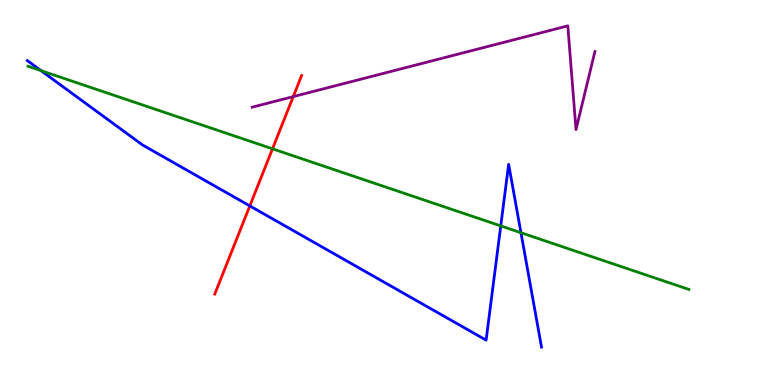[{'lines': ['blue', 'red'], 'intersections': [{'x': 3.22, 'y': 4.65}]}, {'lines': ['green', 'red'], 'intersections': [{'x': 3.52, 'y': 6.13}]}, {'lines': ['purple', 'red'], 'intersections': [{'x': 3.78, 'y': 7.49}]}, {'lines': ['blue', 'green'], 'intersections': [{'x': 0.53, 'y': 8.16}, {'x': 6.46, 'y': 4.13}, {'x': 6.72, 'y': 3.96}]}, {'lines': ['blue', 'purple'], 'intersections': []}, {'lines': ['green', 'purple'], 'intersections': []}]